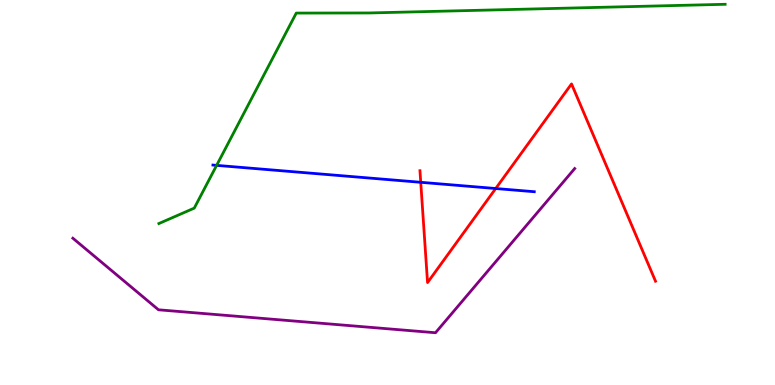[{'lines': ['blue', 'red'], 'intersections': [{'x': 5.43, 'y': 5.26}, {'x': 6.4, 'y': 5.1}]}, {'lines': ['green', 'red'], 'intersections': []}, {'lines': ['purple', 'red'], 'intersections': []}, {'lines': ['blue', 'green'], 'intersections': [{'x': 2.8, 'y': 5.7}]}, {'lines': ['blue', 'purple'], 'intersections': []}, {'lines': ['green', 'purple'], 'intersections': []}]